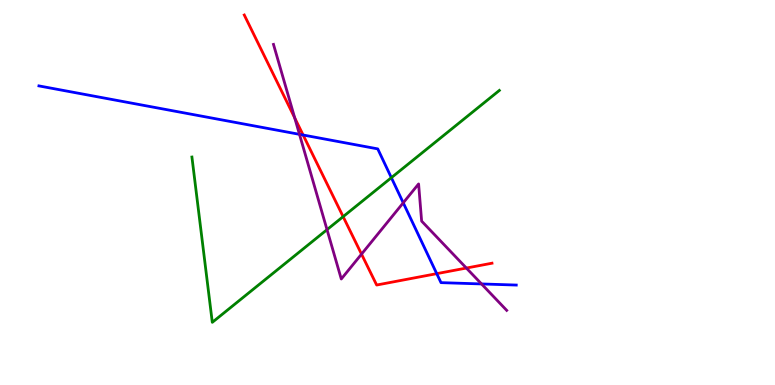[{'lines': ['blue', 'red'], 'intersections': [{'x': 3.91, 'y': 6.49}, {'x': 5.64, 'y': 2.89}]}, {'lines': ['green', 'red'], 'intersections': [{'x': 4.43, 'y': 4.37}]}, {'lines': ['purple', 'red'], 'intersections': [{'x': 3.8, 'y': 6.94}, {'x': 4.66, 'y': 3.4}, {'x': 6.02, 'y': 3.04}]}, {'lines': ['blue', 'green'], 'intersections': [{'x': 5.05, 'y': 5.38}]}, {'lines': ['blue', 'purple'], 'intersections': [{'x': 3.86, 'y': 6.51}, {'x': 5.2, 'y': 4.73}, {'x': 6.21, 'y': 2.62}]}, {'lines': ['green', 'purple'], 'intersections': [{'x': 4.22, 'y': 4.03}]}]